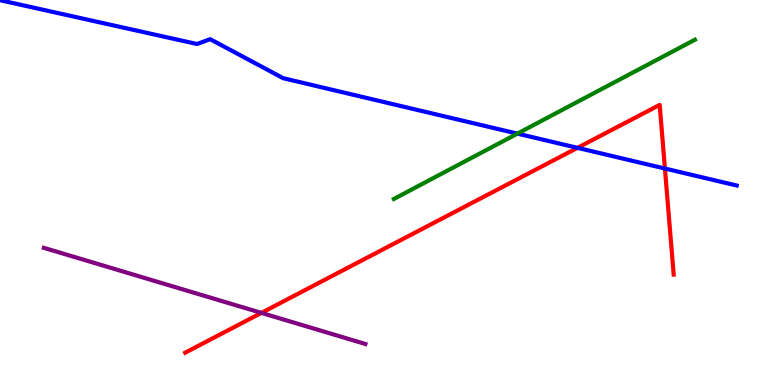[{'lines': ['blue', 'red'], 'intersections': [{'x': 7.45, 'y': 6.16}, {'x': 8.58, 'y': 5.62}]}, {'lines': ['green', 'red'], 'intersections': []}, {'lines': ['purple', 'red'], 'intersections': [{'x': 3.37, 'y': 1.87}]}, {'lines': ['blue', 'green'], 'intersections': [{'x': 6.68, 'y': 6.53}]}, {'lines': ['blue', 'purple'], 'intersections': []}, {'lines': ['green', 'purple'], 'intersections': []}]